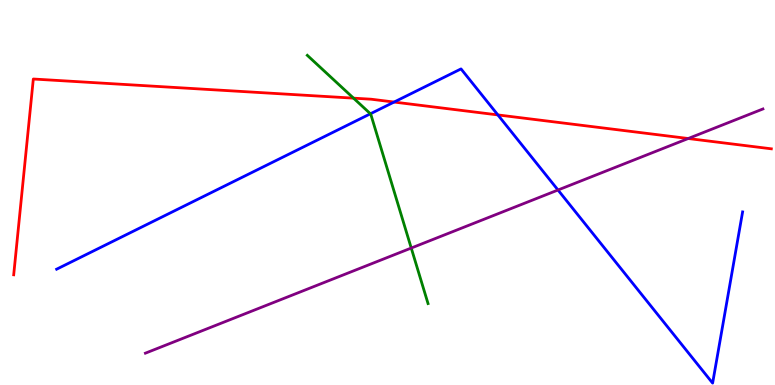[{'lines': ['blue', 'red'], 'intersections': [{'x': 5.09, 'y': 7.35}, {'x': 6.42, 'y': 7.02}]}, {'lines': ['green', 'red'], 'intersections': [{'x': 4.56, 'y': 7.45}]}, {'lines': ['purple', 'red'], 'intersections': [{'x': 8.88, 'y': 6.4}]}, {'lines': ['blue', 'green'], 'intersections': [{'x': 4.78, 'y': 7.04}]}, {'lines': ['blue', 'purple'], 'intersections': [{'x': 7.2, 'y': 5.06}]}, {'lines': ['green', 'purple'], 'intersections': [{'x': 5.31, 'y': 3.56}]}]